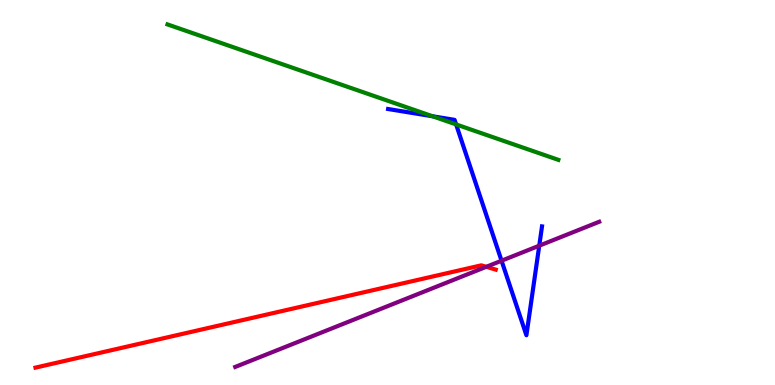[{'lines': ['blue', 'red'], 'intersections': []}, {'lines': ['green', 'red'], 'intersections': []}, {'lines': ['purple', 'red'], 'intersections': [{'x': 6.27, 'y': 3.07}]}, {'lines': ['blue', 'green'], 'intersections': [{'x': 5.58, 'y': 6.98}, {'x': 5.89, 'y': 6.77}]}, {'lines': ['blue', 'purple'], 'intersections': [{'x': 6.47, 'y': 3.23}, {'x': 6.96, 'y': 3.62}]}, {'lines': ['green', 'purple'], 'intersections': []}]